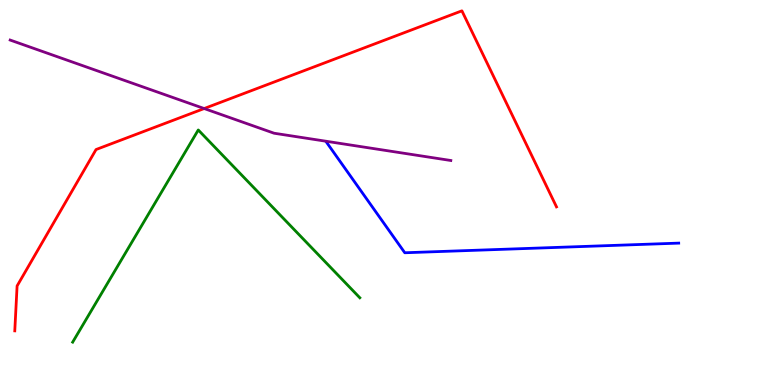[{'lines': ['blue', 'red'], 'intersections': []}, {'lines': ['green', 'red'], 'intersections': []}, {'lines': ['purple', 'red'], 'intersections': [{'x': 2.63, 'y': 7.18}]}, {'lines': ['blue', 'green'], 'intersections': []}, {'lines': ['blue', 'purple'], 'intersections': []}, {'lines': ['green', 'purple'], 'intersections': []}]